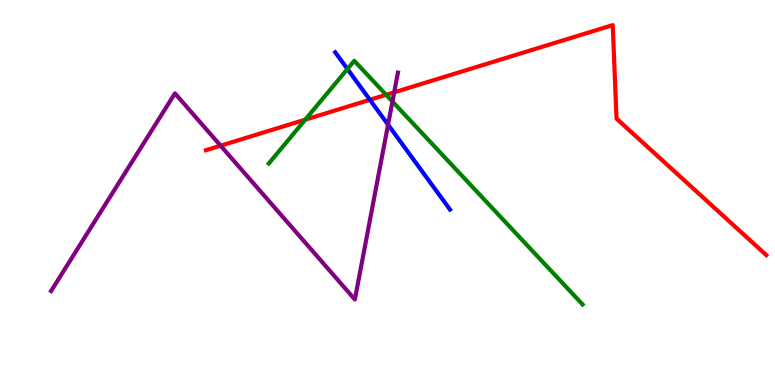[{'lines': ['blue', 'red'], 'intersections': [{'x': 4.77, 'y': 7.41}]}, {'lines': ['green', 'red'], 'intersections': [{'x': 3.94, 'y': 6.89}, {'x': 4.98, 'y': 7.54}]}, {'lines': ['purple', 'red'], 'intersections': [{'x': 2.85, 'y': 6.22}, {'x': 5.09, 'y': 7.6}]}, {'lines': ['blue', 'green'], 'intersections': [{'x': 4.48, 'y': 8.21}]}, {'lines': ['blue', 'purple'], 'intersections': [{'x': 5.01, 'y': 6.76}]}, {'lines': ['green', 'purple'], 'intersections': [{'x': 5.06, 'y': 7.36}]}]